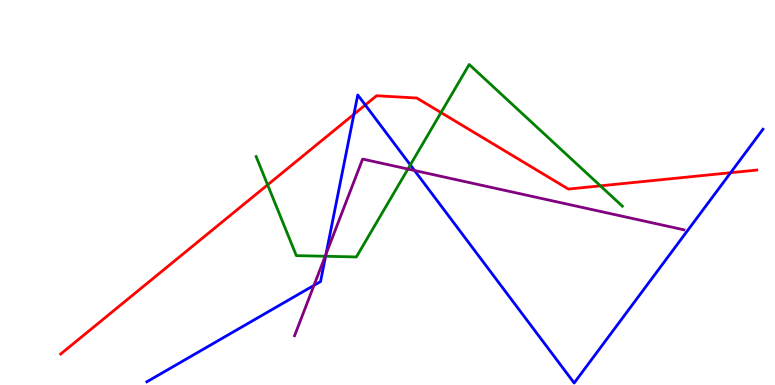[{'lines': ['blue', 'red'], 'intersections': [{'x': 4.57, 'y': 7.03}, {'x': 4.71, 'y': 7.27}, {'x': 9.43, 'y': 5.51}]}, {'lines': ['green', 'red'], 'intersections': [{'x': 3.45, 'y': 5.2}, {'x': 5.69, 'y': 7.08}, {'x': 7.75, 'y': 5.17}]}, {'lines': ['purple', 'red'], 'intersections': []}, {'lines': ['blue', 'green'], 'intersections': [{'x': 4.2, 'y': 3.34}, {'x': 5.29, 'y': 5.72}]}, {'lines': ['blue', 'purple'], 'intersections': [{'x': 4.05, 'y': 2.59}, {'x': 4.21, 'y': 3.4}, {'x': 5.35, 'y': 5.57}]}, {'lines': ['green', 'purple'], 'intersections': [{'x': 4.2, 'y': 3.34}, {'x': 5.26, 'y': 5.61}]}]